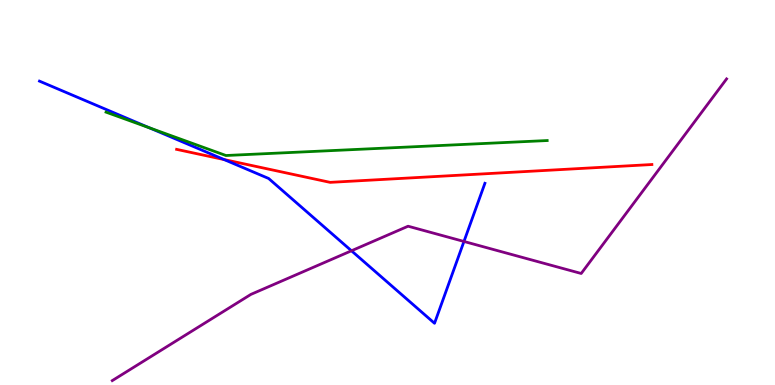[{'lines': ['blue', 'red'], 'intersections': [{'x': 2.89, 'y': 5.86}]}, {'lines': ['green', 'red'], 'intersections': []}, {'lines': ['purple', 'red'], 'intersections': []}, {'lines': ['blue', 'green'], 'intersections': [{'x': 1.93, 'y': 6.68}]}, {'lines': ['blue', 'purple'], 'intersections': [{'x': 4.54, 'y': 3.49}, {'x': 5.99, 'y': 3.73}]}, {'lines': ['green', 'purple'], 'intersections': []}]